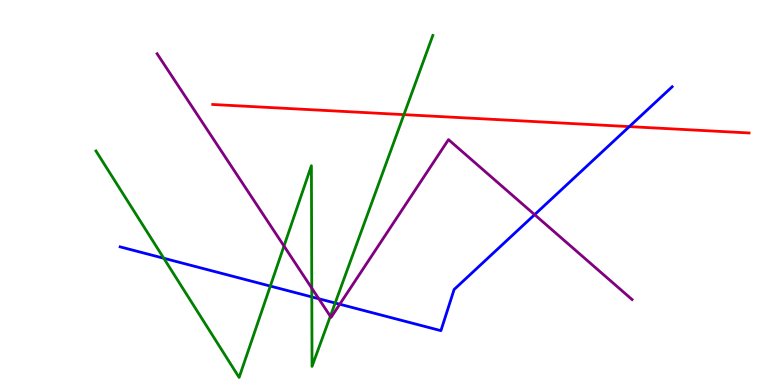[{'lines': ['blue', 'red'], 'intersections': [{'x': 8.12, 'y': 6.71}]}, {'lines': ['green', 'red'], 'intersections': [{'x': 5.21, 'y': 7.02}]}, {'lines': ['purple', 'red'], 'intersections': []}, {'lines': ['blue', 'green'], 'intersections': [{'x': 2.11, 'y': 3.29}, {'x': 3.49, 'y': 2.57}, {'x': 4.02, 'y': 2.29}, {'x': 4.32, 'y': 2.13}]}, {'lines': ['blue', 'purple'], 'intersections': [{'x': 4.11, 'y': 2.24}, {'x': 4.38, 'y': 2.1}, {'x': 6.9, 'y': 4.42}]}, {'lines': ['green', 'purple'], 'intersections': [{'x': 3.66, 'y': 3.61}, {'x': 4.02, 'y': 2.52}, {'x': 4.26, 'y': 1.79}]}]